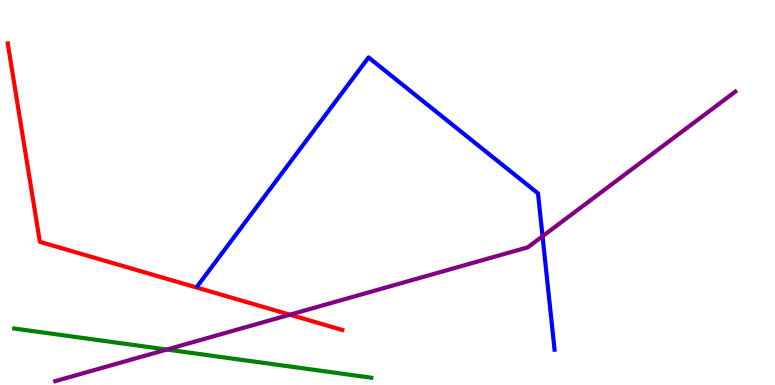[{'lines': ['blue', 'red'], 'intersections': []}, {'lines': ['green', 'red'], 'intersections': []}, {'lines': ['purple', 'red'], 'intersections': [{'x': 3.74, 'y': 1.83}]}, {'lines': ['blue', 'green'], 'intersections': []}, {'lines': ['blue', 'purple'], 'intersections': [{'x': 7.0, 'y': 3.86}]}, {'lines': ['green', 'purple'], 'intersections': [{'x': 2.15, 'y': 0.921}]}]